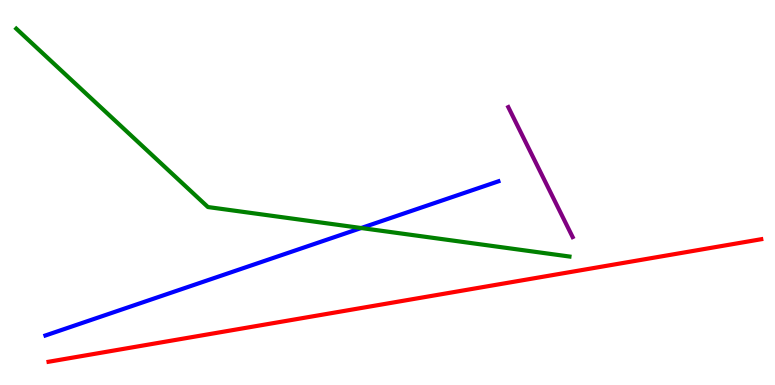[{'lines': ['blue', 'red'], 'intersections': []}, {'lines': ['green', 'red'], 'intersections': []}, {'lines': ['purple', 'red'], 'intersections': []}, {'lines': ['blue', 'green'], 'intersections': [{'x': 4.66, 'y': 4.08}]}, {'lines': ['blue', 'purple'], 'intersections': []}, {'lines': ['green', 'purple'], 'intersections': []}]